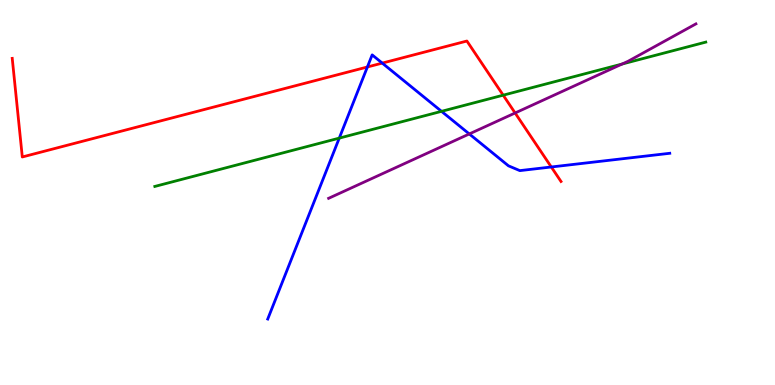[{'lines': ['blue', 'red'], 'intersections': [{'x': 4.74, 'y': 8.26}, {'x': 4.93, 'y': 8.36}, {'x': 7.11, 'y': 5.66}]}, {'lines': ['green', 'red'], 'intersections': [{'x': 6.49, 'y': 7.53}]}, {'lines': ['purple', 'red'], 'intersections': [{'x': 6.65, 'y': 7.07}]}, {'lines': ['blue', 'green'], 'intersections': [{'x': 4.38, 'y': 6.41}, {'x': 5.7, 'y': 7.11}]}, {'lines': ['blue', 'purple'], 'intersections': [{'x': 6.06, 'y': 6.52}]}, {'lines': ['green', 'purple'], 'intersections': [{'x': 8.03, 'y': 8.34}]}]